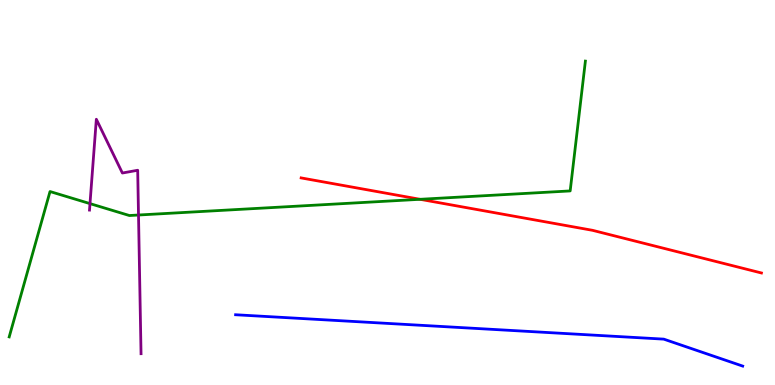[{'lines': ['blue', 'red'], 'intersections': []}, {'lines': ['green', 'red'], 'intersections': [{'x': 5.42, 'y': 4.82}]}, {'lines': ['purple', 'red'], 'intersections': []}, {'lines': ['blue', 'green'], 'intersections': []}, {'lines': ['blue', 'purple'], 'intersections': []}, {'lines': ['green', 'purple'], 'intersections': [{'x': 1.16, 'y': 4.71}, {'x': 1.79, 'y': 4.42}]}]